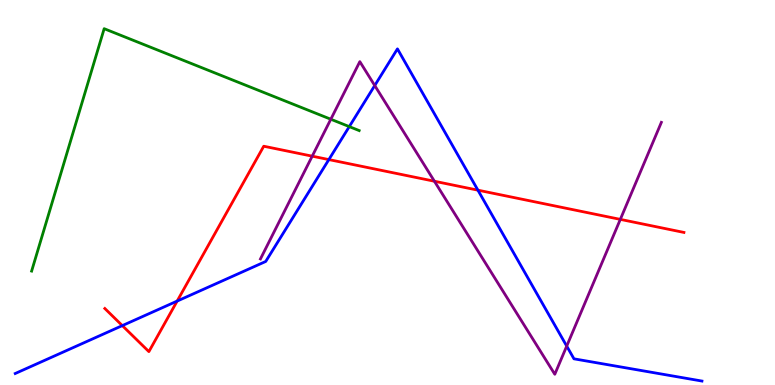[{'lines': ['blue', 'red'], 'intersections': [{'x': 1.58, 'y': 1.54}, {'x': 2.29, 'y': 2.18}, {'x': 4.24, 'y': 5.85}, {'x': 6.17, 'y': 5.06}]}, {'lines': ['green', 'red'], 'intersections': []}, {'lines': ['purple', 'red'], 'intersections': [{'x': 4.03, 'y': 5.94}, {'x': 5.61, 'y': 5.29}, {'x': 8.0, 'y': 4.3}]}, {'lines': ['blue', 'green'], 'intersections': [{'x': 4.51, 'y': 6.71}]}, {'lines': ['blue', 'purple'], 'intersections': [{'x': 4.84, 'y': 7.78}, {'x': 7.31, 'y': 1.01}]}, {'lines': ['green', 'purple'], 'intersections': [{'x': 4.27, 'y': 6.9}]}]